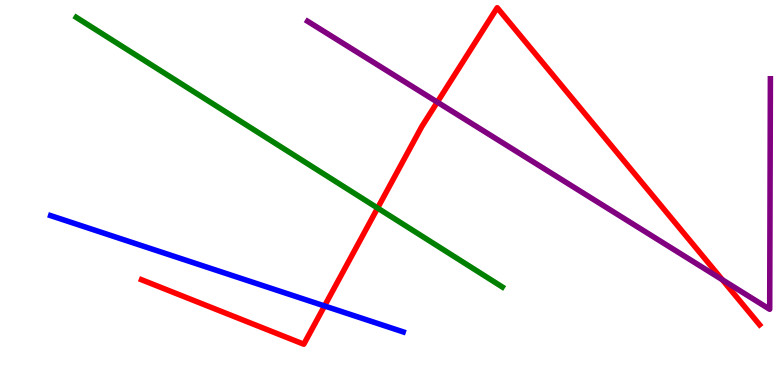[{'lines': ['blue', 'red'], 'intersections': [{'x': 4.19, 'y': 2.05}]}, {'lines': ['green', 'red'], 'intersections': [{'x': 4.87, 'y': 4.6}]}, {'lines': ['purple', 'red'], 'intersections': [{'x': 5.64, 'y': 7.35}, {'x': 9.32, 'y': 2.73}]}, {'lines': ['blue', 'green'], 'intersections': []}, {'lines': ['blue', 'purple'], 'intersections': []}, {'lines': ['green', 'purple'], 'intersections': []}]